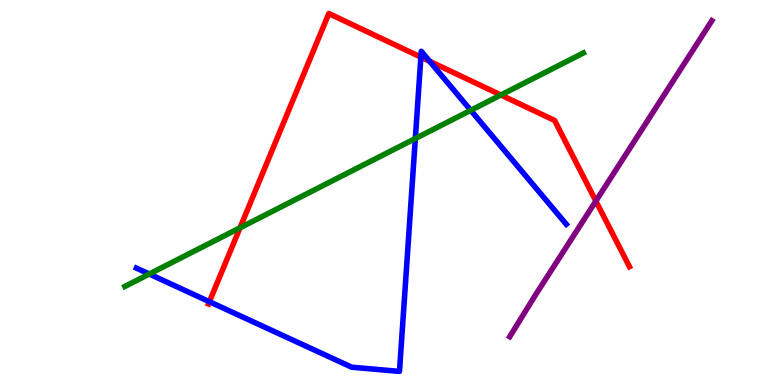[{'lines': ['blue', 'red'], 'intersections': [{'x': 2.7, 'y': 2.16}, {'x': 5.43, 'y': 8.52}, {'x': 5.54, 'y': 8.41}]}, {'lines': ['green', 'red'], 'intersections': [{'x': 3.1, 'y': 4.08}, {'x': 6.46, 'y': 7.53}]}, {'lines': ['purple', 'red'], 'intersections': [{'x': 7.69, 'y': 4.78}]}, {'lines': ['blue', 'green'], 'intersections': [{'x': 1.93, 'y': 2.88}, {'x': 5.36, 'y': 6.4}, {'x': 6.07, 'y': 7.13}]}, {'lines': ['blue', 'purple'], 'intersections': []}, {'lines': ['green', 'purple'], 'intersections': []}]